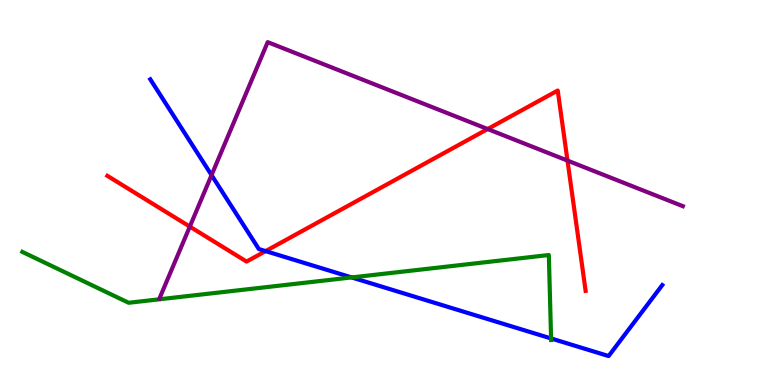[{'lines': ['blue', 'red'], 'intersections': [{'x': 3.43, 'y': 3.48}]}, {'lines': ['green', 'red'], 'intersections': []}, {'lines': ['purple', 'red'], 'intersections': [{'x': 2.45, 'y': 4.11}, {'x': 6.29, 'y': 6.65}, {'x': 7.32, 'y': 5.83}]}, {'lines': ['blue', 'green'], 'intersections': [{'x': 4.54, 'y': 2.79}, {'x': 7.11, 'y': 1.21}]}, {'lines': ['blue', 'purple'], 'intersections': [{'x': 2.73, 'y': 5.45}]}, {'lines': ['green', 'purple'], 'intersections': []}]